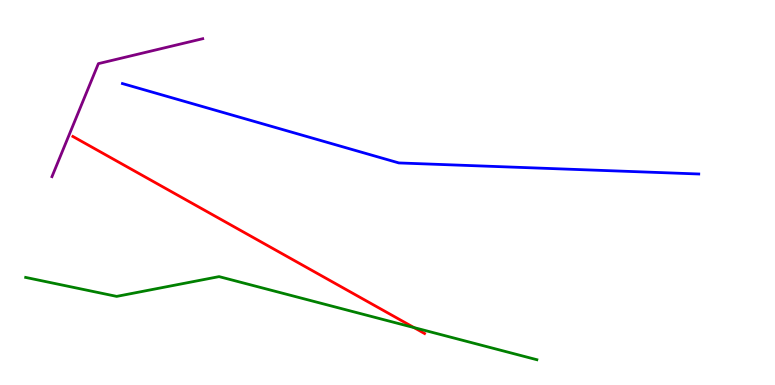[{'lines': ['blue', 'red'], 'intersections': []}, {'lines': ['green', 'red'], 'intersections': [{'x': 5.34, 'y': 1.49}]}, {'lines': ['purple', 'red'], 'intersections': []}, {'lines': ['blue', 'green'], 'intersections': []}, {'lines': ['blue', 'purple'], 'intersections': []}, {'lines': ['green', 'purple'], 'intersections': []}]